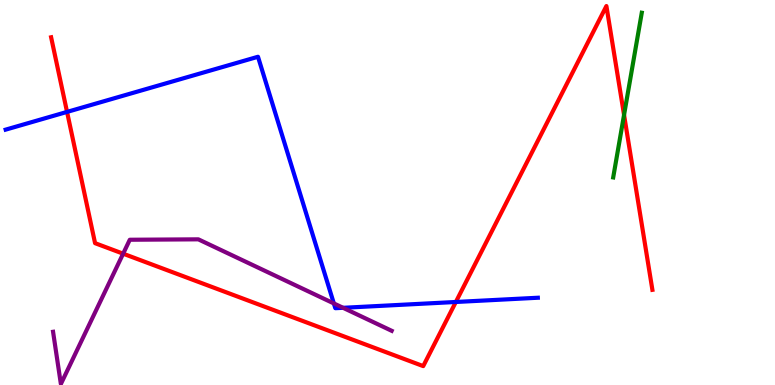[{'lines': ['blue', 'red'], 'intersections': [{'x': 0.865, 'y': 7.09}, {'x': 5.88, 'y': 2.16}]}, {'lines': ['green', 'red'], 'intersections': [{'x': 8.05, 'y': 7.02}]}, {'lines': ['purple', 'red'], 'intersections': [{'x': 1.59, 'y': 3.41}]}, {'lines': ['blue', 'green'], 'intersections': []}, {'lines': ['blue', 'purple'], 'intersections': [{'x': 4.31, 'y': 2.12}, {'x': 4.43, 'y': 2.01}]}, {'lines': ['green', 'purple'], 'intersections': []}]